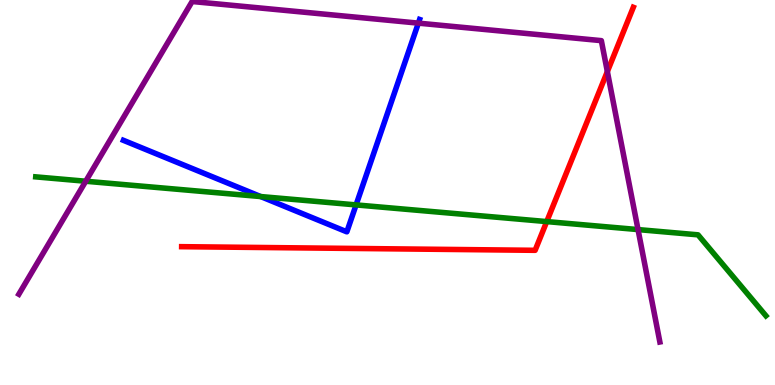[{'lines': ['blue', 'red'], 'intersections': []}, {'lines': ['green', 'red'], 'intersections': [{'x': 7.05, 'y': 4.24}]}, {'lines': ['purple', 'red'], 'intersections': [{'x': 7.84, 'y': 8.14}]}, {'lines': ['blue', 'green'], 'intersections': [{'x': 3.36, 'y': 4.89}, {'x': 4.59, 'y': 4.68}]}, {'lines': ['blue', 'purple'], 'intersections': [{'x': 5.4, 'y': 9.4}]}, {'lines': ['green', 'purple'], 'intersections': [{'x': 1.11, 'y': 5.29}, {'x': 8.23, 'y': 4.04}]}]